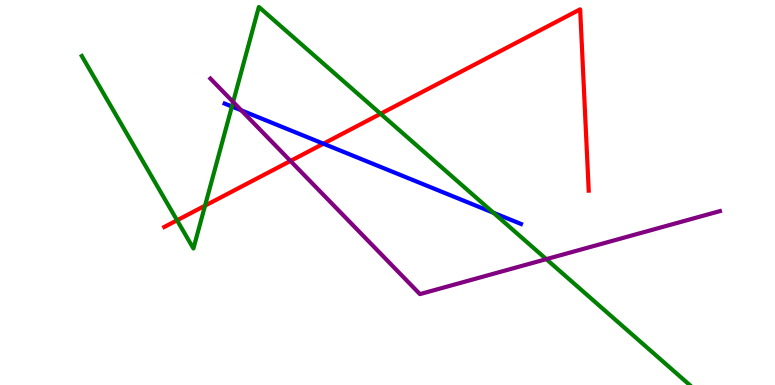[{'lines': ['blue', 'red'], 'intersections': [{'x': 4.17, 'y': 6.27}]}, {'lines': ['green', 'red'], 'intersections': [{'x': 2.28, 'y': 4.28}, {'x': 2.65, 'y': 4.66}, {'x': 4.91, 'y': 7.04}]}, {'lines': ['purple', 'red'], 'intersections': [{'x': 3.75, 'y': 5.82}]}, {'lines': ['blue', 'green'], 'intersections': [{'x': 2.99, 'y': 7.23}, {'x': 6.37, 'y': 4.47}]}, {'lines': ['blue', 'purple'], 'intersections': [{'x': 3.11, 'y': 7.13}]}, {'lines': ['green', 'purple'], 'intersections': [{'x': 3.01, 'y': 7.35}, {'x': 7.05, 'y': 3.27}]}]